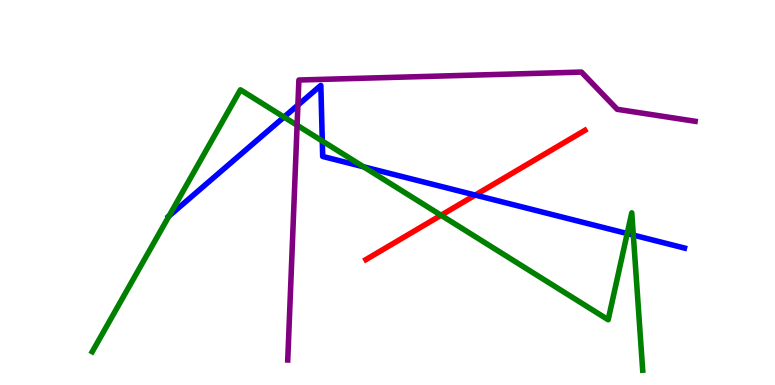[{'lines': ['blue', 'red'], 'intersections': [{'x': 6.13, 'y': 4.93}]}, {'lines': ['green', 'red'], 'intersections': [{'x': 5.69, 'y': 4.41}]}, {'lines': ['purple', 'red'], 'intersections': []}, {'lines': ['blue', 'green'], 'intersections': [{'x': 2.18, 'y': 4.39}, {'x': 3.66, 'y': 6.96}, {'x': 4.16, 'y': 6.34}, {'x': 4.69, 'y': 5.67}, {'x': 8.09, 'y': 3.93}, {'x': 8.17, 'y': 3.89}]}, {'lines': ['blue', 'purple'], 'intersections': [{'x': 3.84, 'y': 7.27}]}, {'lines': ['green', 'purple'], 'intersections': [{'x': 3.83, 'y': 6.75}]}]